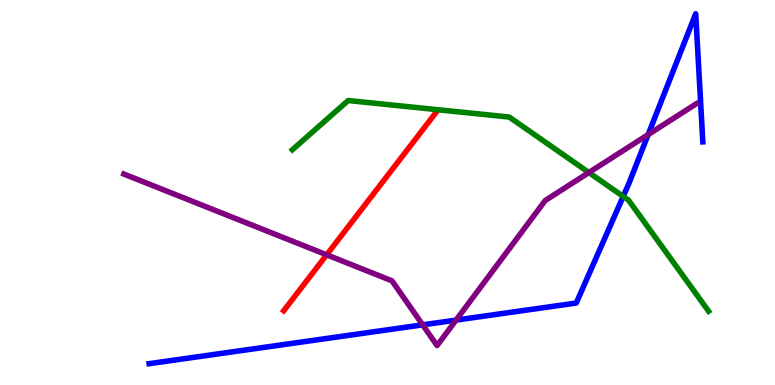[{'lines': ['blue', 'red'], 'intersections': []}, {'lines': ['green', 'red'], 'intersections': []}, {'lines': ['purple', 'red'], 'intersections': [{'x': 4.22, 'y': 3.38}]}, {'lines': ['blue', 'green'], 'intersections': [{'x': 8.04, 'y': 4.9}]}, {'lines': ['blue', 'purple'], 'intersections': [{'x': 5.45, 'y': 1.56}, {'x': 5.88, 'y': 1.69}, {'x': 8.36, 'y': 6.5}]}, {'lines': ['green', 'purple'], 'intersections': [{'x': 7.6, 'y': 5.52}]}]